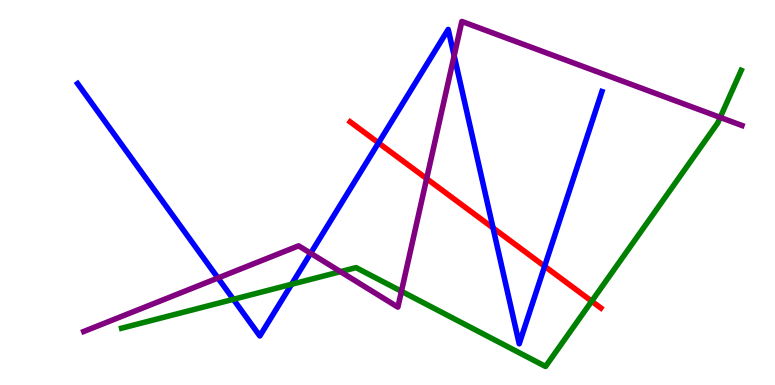[{'lines': ['blue', 'red'], 'intersections': [{'x': 4.88, 'y': 6.29}, {'x': 6.36, 'y': 4.08}, {'x': 7.03, 'y': 3.08}]}, {'lines': ['green', 'red'], 'intersections': [{'x': 7.63, 'y': 2.18}]}, {'lines': ['purple', 'red'], 'intersections': [{'x': 5.51, 'y': 5.36}]}, {'lines': ['blue', 'green'], 'intersections': [{'x': 3.01, 'y': 2.23}, {'x': 3.76, 'y': 2.62}]}, {'lines': ['blue', 'purple'], 'intersections': [{'x': 2.81, 'y': 2.78}, {'x': 4.01, 'y': 3.42}, {'x': 5.86, 'y': 8.55}]}, {'lines': ['green', 'purple'], 'intersections': [{'x': 4.39, 'y': 2.94}, {'x': 5.18, 'y': 2.43}, {'x': 9.29, 'y': 6.95}]}]